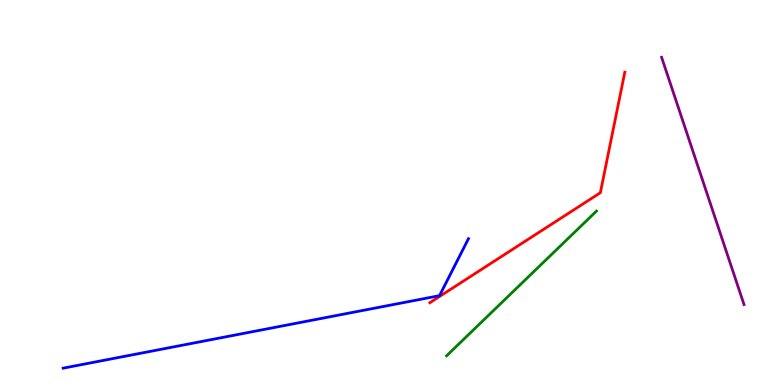[{'lines': ['blue', 'red'], 'intersections': []}, {'lines': ['green', 'red'], 'intersections': []}, {'lines': ['purple', 'red'], 'intersections': []}, {'lines': ['blue', 'green'], 'intersections': []}, {'lines': ['blue', 'purple'], 'intersections': []}, {'lines': ['green', 'purple'], 'intersections': []}]